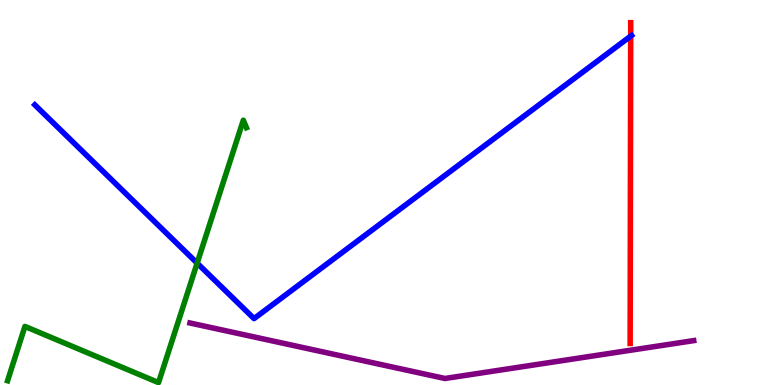[{'lines': ['blue', 'red'], 'intersections': [{'x': 8.14, 'y': 9.06}]}, {'lines': ['green', 'red'], 'intersections': []}, {'lines': ['purple', 'red'], 'intersections': []}, {'lines': ['blue', 'green'], 'intersections': [{'x': 2.54, 'y': 3.17}]}, {'lines': ['blue', 'purple'], 'intersections': []}, {'lines': ['green', 'purple'], 'intersections': []}]